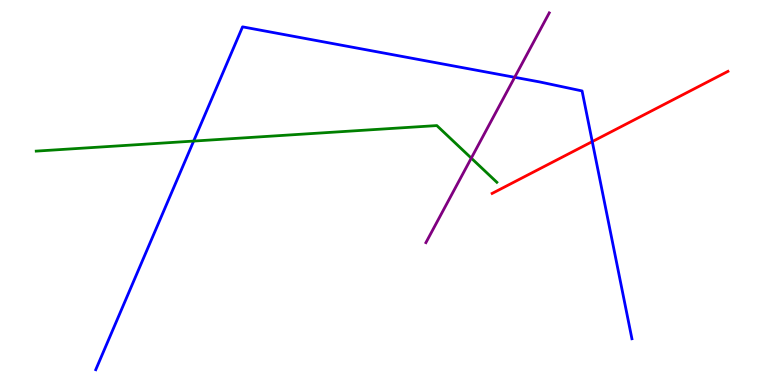[{'lines': ['blue', 'red'], 'intersections': [{'x': 7.64, 'y': 6.32}]}, {'lines': ['green', 'red'], 'intersections': []}, {'lines': ['purple', 'red'], 'intersections': []}, {'lines': ['blue', 'green'], 'intersections': [{'x': 2.5, 'y': 6.34}]}, {'lines': ['blue', 'purple'], 'intersections': [{'x': 6.64, 'y': 7.99}]}, {'lines': ['green', 'purple'], 'intersections': [{'x': 6.08, 'y': 5.89}]}]